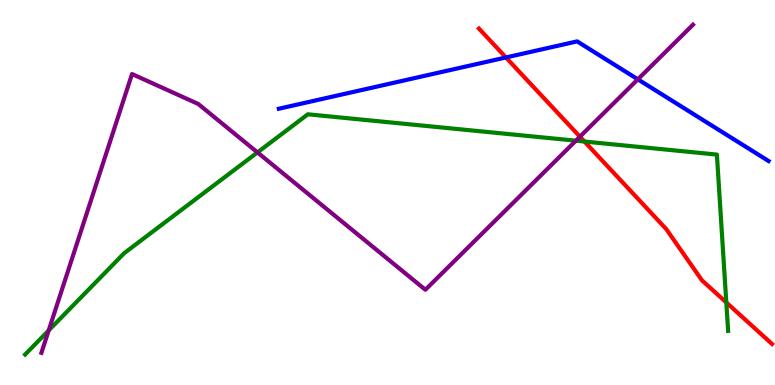[{'lines': ['blue', 'red'], 'intersections': [{'x': 6.53, 'y': 8.51}]}, {'lines': ['green', 'red'], 'intersections': [{'x': 7.54, 'y': 6.32}, {'x': 9.37, 'y': 2.14}]}, {'lines': ['purple', 'red'], 'intersections': [{'x': 7.48, 'y': 6.45}]}, {'lines': ['blue', 'green'], 'intersections': []}, {'lines': ['blue', 'purple'], 'intersections': [{'x': 8.23, 'y': 7.94}]}, {'lines': ['green', 'purple'], 'intersections': [{'x': 0.628, 'y': 1.42}, {'x': 3.32, 'y': 6.04}, {'x': 7.43, 'y': 6.35}]}]